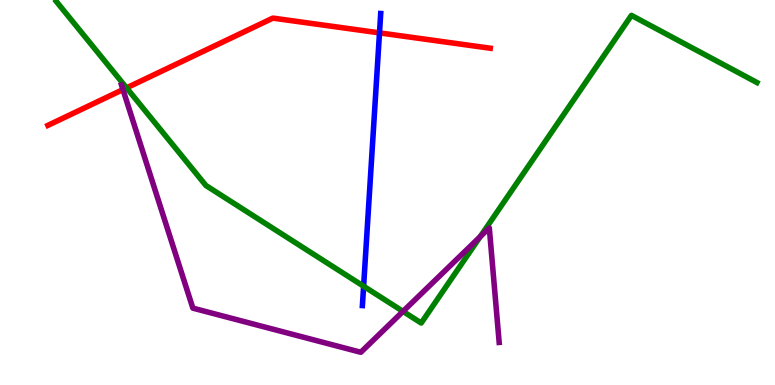[{'lines': ['blue', 'red'], 'intersections': [{'x': 4.9, 'y': 9.15}]}, {'lines': ['green', 'red'], 'intersections': [{'x': 1.63, 'y': 7.72}]}, {'lines': ['purple', 'red'], 'intersections': [{'x': 1.59, 'y': 7.67}]}, {'lines': ['blue', 'green'], 'intersections': [{'x': 4.69, 'y': 2.57}]}, {'lines': ['blue', 'purple'], 'intersections': []}, {'lines': ['green', 'purple'], 'intersections': [{'x': 5.2, 'y': 1.91}, {'x': 6.2, 'y': 3.85}]}]